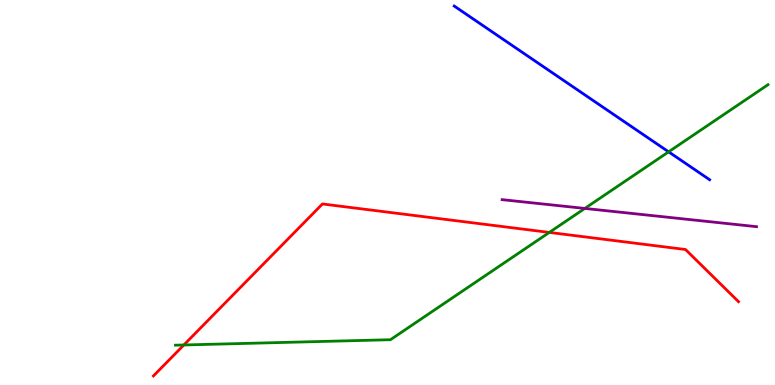[{'lines': ['blue', 'red'], 'intersections': []}, {'lines': ['green', 'red'], 'intersections': [{'x': 2.37, 'y': 1.04}, {'x': 7.09, 'y': 3.96}]}, {'lines': ['purple', 'red'], 'intersections': []}, {'lines': ['blue', 'green'], 'intersections': [{'x': 8.63, 'y': 6.06}]}, {'lines': ['blue', 'purple'], 'intersections': []}, {'lines': ['green', 'purple'], 'intersections': [{'x': 7.55, 'y': 4.59}]}]